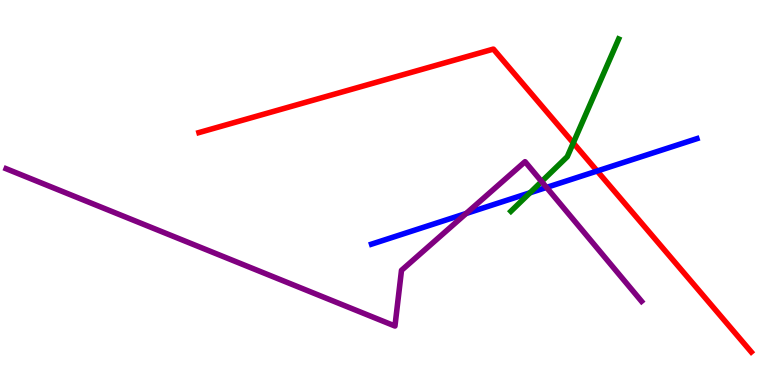[{'lines': ['blue', 'red'], 'intersections': [{'x': 7.71, 'y': 5.56}]}, {'lines': ['green', 'red'], 'intersections': [{'x': 7.4, 'y': 6.29}]}, {'lines': ['purple', 'red'], 'intersections': []}, {'lines': ['blue', 'green'], 'intersections': [{'x': 6.84, 'y': 4.99}]}, {'lines': ['blue', 'purple'], 'intersections': [{'x': 6.01, 'y': 4.46}, {'x': 7.05, 'y': 5.13}]}, {'lines': ['green', 'purple'], 'intersections': [{'x': 6.99, 'y': 5.28}]}]